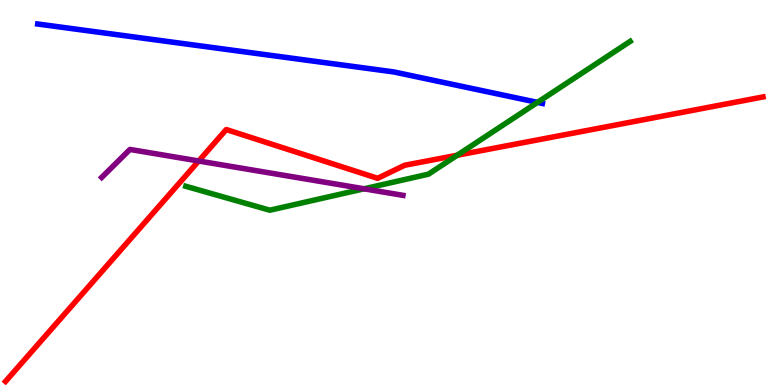[{'lines': ['blue', 'red'], 'intersections': []}, {'lines': ['green', 'red'], 'intersections': [{'x': 5.9, 'y': 5.97}]}, {'lines': ['purple', 'red'], 'intersections': [{'x': 2.56, 'y': 5.82}]}, {'lines': ['blue', 'green'], 'intersections': [{'x': 6.94, 'y': 7.34}]}, {'lines': ['blue', 'purple'], 'intersections': []}, {'lines': ['green', 'purple'], 'intersections': [{'x': 4.7, 'y': 5.1}]}]